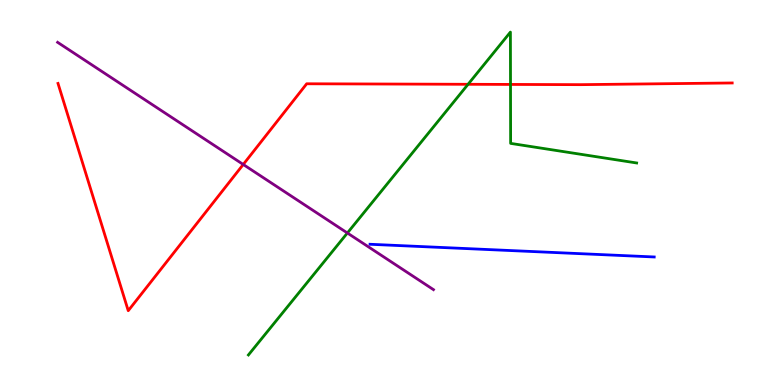[{'lines': ['blue', 'red'], 'intersections': []}, {'lines': ['green', 'red'], 'intersections': [{'x': 6.04, 'y': 7.81}, {'x': 6.59, 'y': 7.81}]}, {'lines': ['purple', 'red'], 'intersections': [{'x': 3.14, 'y': 5.73}]}, {'lines': ['blue', 'green'], 'intersections': []}, {'lines': ['blue', 'purple'], 'intersections': []}, {'lines': ['green', 'purple'], 'intersections': [{'x': 4.48, 'y': 3.95}]}]